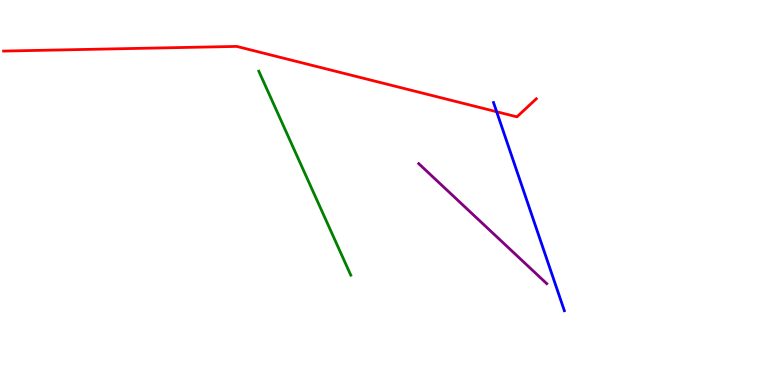[{'lines': ['blue', 'red'], 'intersections': [{'x': 6.41, 'y': 7.1}]}, {'lines': ['green', 'red'], 'intersections': []}, {'lines': ['purple', 'red'], 'intersections': []}, {'lines': ['blue', 'green'], 'intersections': []}, {'lines': ['blue', 'purple'], 'intersections': []}, {'lines': ['green', 'purple'], 'intersections': []}]